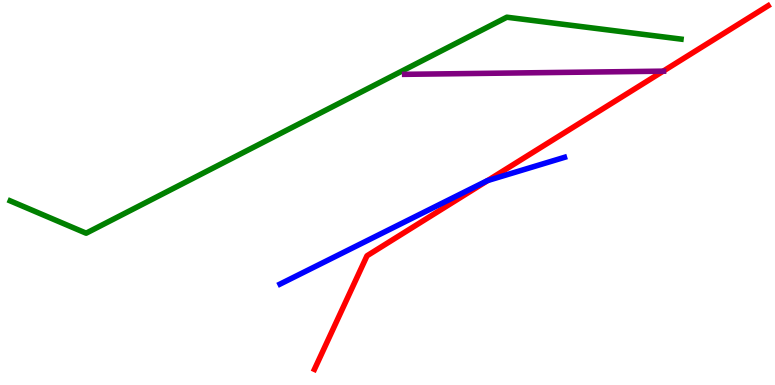[{'lines': ['blue', 'red'], 'intersections': [{'x': 6.29, 'y': 5.31}]}, {'lines': ['green', 'red'], 'intersections': []}, {'lines': ['purple', 'red'], 'intersections': [{'x': 8.56, 'y': 8.15}]}, {'lines': ['blue', 'green'], 'intersections': []}, {'lines': ['blue', 'purple'], 'intersections': []}, {'lines': ['green', 'purple'], 'intersections': []}]